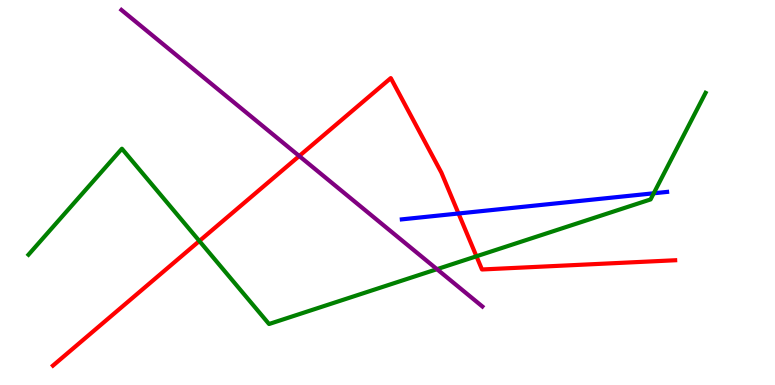[{'lines': ['blue', 'red'], 'intersections': [{'x': 5.92, 'y': 4.45}]}, {'lines': ['green', 'red'], 'intersections': [{'x': 2.57, 'y': 3.74}, {'x': 6.15, 'y': 3.34}]}, {'lines': ['purple', 'red'], 'intersections': [{'x': 3.86, 'y': 5.95}]}, {'lines': ['blue', 'green'], 'intersections': [{'x': 8.44, 'y': 4.98}]}, {'lines': ['blue', 'purple'], 'intersections': []}, {'lines': ['green', 'purple'], 'intersections': [{'x': 5.64, 'y': 3.01}]}]